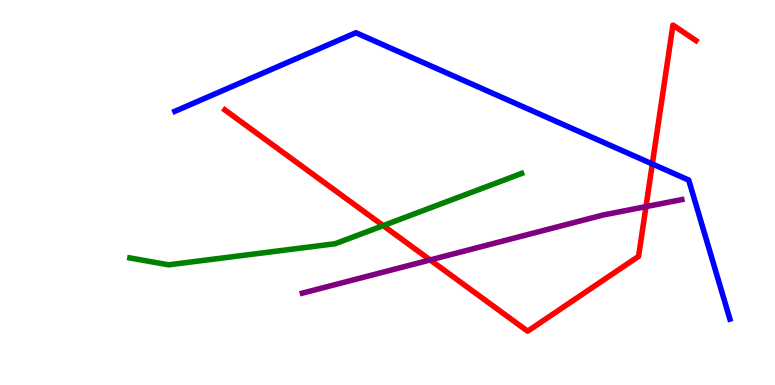[{'lines': ['blue', 'red'], 'intersections': [{'x': 8.42, 'y': 5.74}]}, {'lines': ['green', 'red'], 'intersections': [{'x': 4.94, 'y': 4.14}]}, {'lines': ['purple', 'red'], 'intersections': [{'x': 5.55, 'y': 3.25}, {'x': 8.34, 'y': 4.63}]}, {'lines': ['blue', 'green'], 'intersections': []}, {'lines': ['blue', 'purple'], 'intersections': []}, {'lines': ['green', 'purple'], 'intersections': []}]